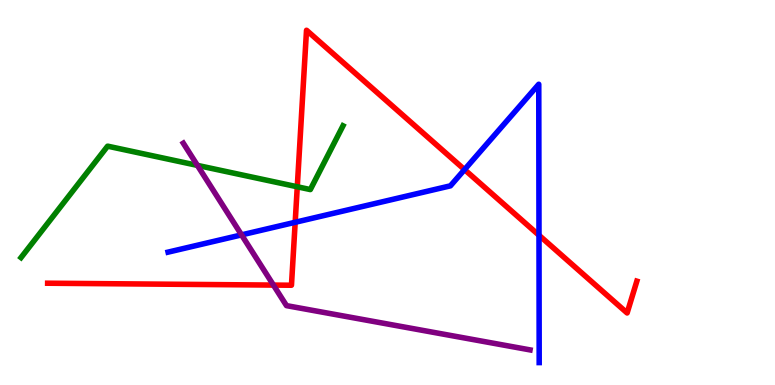[{'lines': ['blue', 'red'], 'intersections': [{'x': 3.81, 'y': 4.23}, {'x': 5.99, 'y': 5.59}, {'x': 6.95, 'y': 3.89}]}, {'lines': ['green', 'red'], 'intersections': [{'x': 3.84, 'y': 5.15}]}, {'lines': ['purple', 'red'], 'intersections': [{'x': 3.53, 'y': 2.6}]}, {'lines': ['blue', 'green'], 'intersections': []}, {'lines': ['blue', 'purple'], 'intersections': [{'x': 3.12, 'y': 3.9}]}, {'lines': ['green', 'purple'], 'intersections': [{'x': 2.55, 'y': 5.7}]}]